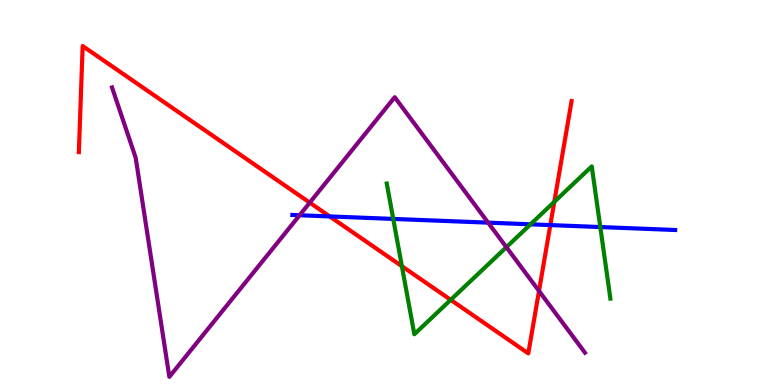[{'lines': ['blue', 'red'], 'intersections': [{'x': 4.25, 'y': 4.38}, {'x': 7.1, 'y': 4.15}]}, {'lines': ['green', 'red'], 'intersections': [{'x': 5.19, 'y': 3.09}, {'x': 5.82, 'y': 2.21}, {'x': 7.15, 'y': 4.76}]}, {'lines': ['purple', 'red'], 'intersections': [{'x': 4.0, 'y': 4.74}, {'x': 6.95, 'y': 2.44}]}, {'lines': ['blue', 'green'], 'intersections': [{'x': 5.07, 'y': 4.31}, {'x': 6.85, 'y': 4.17}, {'x': 7.75, 'y': 4.1}]}, {'lines': ['blue', 'purple'], 'intersections': [{'x': 3.87, 'y': 4.41}, {'x': 6.3, 'y': 4.22}]}, {'lines': ['green', 'purple'], 'intersections': [{'x': 6.53, 'y': 3.58}]}]